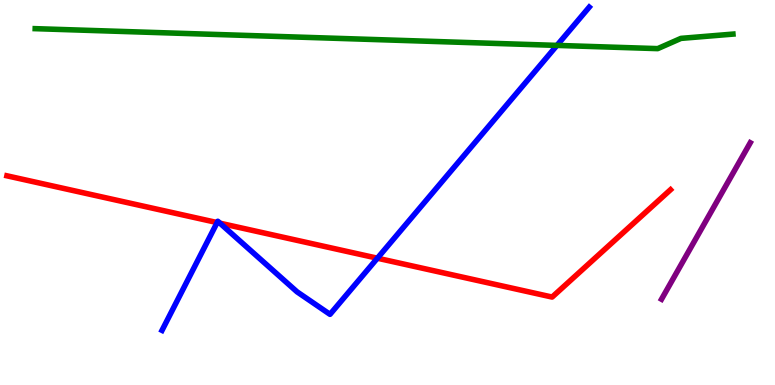[{'lines': ['blue', 'red'], 'intersections': [{'x': 2.8, 'y': 4.22}, {'x': 2.84, 'y': 4.2}, {'x': 4.87, 'y': 3.29}]}, {'lines': ['green', 'red'], 'intersections': []}, {'lines': ['purple', 'red'], 'intersections': []}, {'lines': ['blue', 'green'], 'intersections': [{'x': 7.19, 'y': 8.82}]}, {'lines': ['blue', 'purple'], 'intersections': []}, {'lines': ['green', 'purple'], 'intersections': []}]